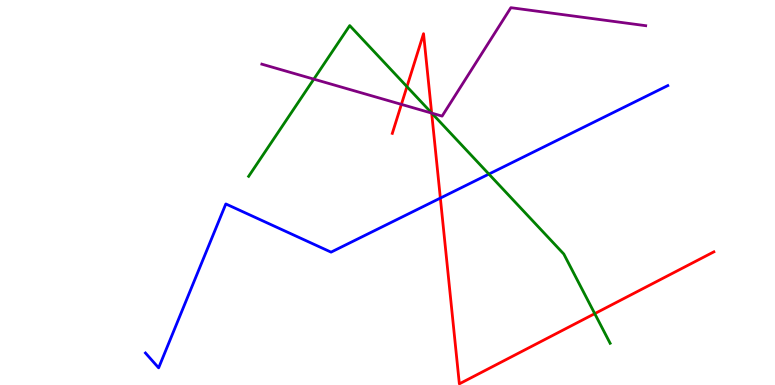[{'lines': ['blue', 'red'], 'intersections': [{'x': 5.68, 'y': 4.86}]}, {'lines': ['green', 'red'], 'intersections': [{'x': 5.25, 'y': 7.75}, {'x': 5.57, 'y': 7.06}, {'x': 7.67, 'y': 1.85}]}, {'lines': ['purple', 'red'], 'intersections': [{'x': 5.18, 'y': 7.29}, {'x': 5.57, 'y': 7.06}]}, {'lines': ['blue', 'green'], 'intersections': [{'x': 6.31, 'y': 5.48}]}, {'lines': ['blue', 'purple'], 'intersections': []}, {'lines': ['green', 'purple'], 'intersections': [{'x': 4.05, 'y': 7.94}, {'x': 5.57, 'y': 7.06}]}]